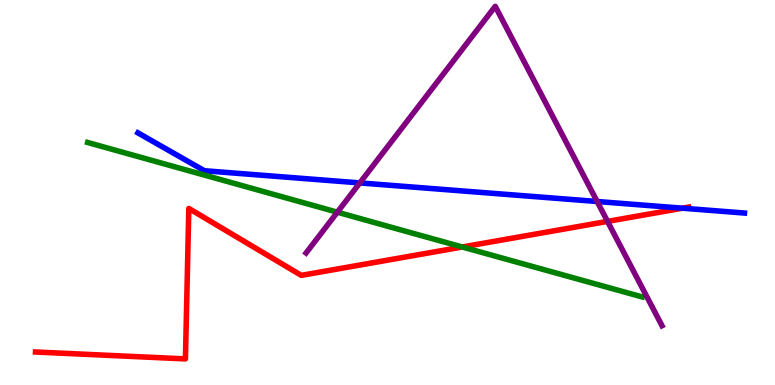[{'lines': ['blue', 'red'], 'intersections': [{'x': 8.81, 'y': 4.59}]}, {'lines': ['green', 'red'], 'intersections': [{'x': 5.96, 'y': 3.58}]}, {'lines': ['purple', 'red'], 'intersections': [{'x': 7.84, 'y': 4.25}]}, {'lines': ['blue', 'green'], 'intersections': []}, {'lines': ['blue', 'purple'], 'intersections': [{'x': 4.64, 'y': 5.25}, {'x': 7.71, 'y': 4.77}]}, {'lines': ['green', 'purple'], 'intersections': [{'x': 4.35, 'y': 4.49}]}]